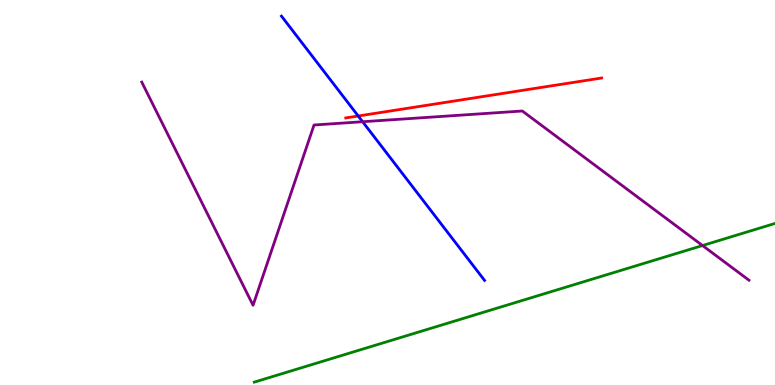[{'lines': ['blue', 'red'], 'intersections': [{'x': 4.62, 'y': 6.99}]}, {'lines': ['green', 'red'], 'intersections': []}, {'lines': ['purple', 'red'], 'intersections': []}, {'lines': ['blue', 'green'], 'intersections': []}, {'lines': ['blue', 'purple'], 'intersections': [{'x': 4.68, 'y': 6.84}]}, {'lines': ['green', 'purple'], 'intersections': [{'x': 9.06, 'y': 3.62}]}]